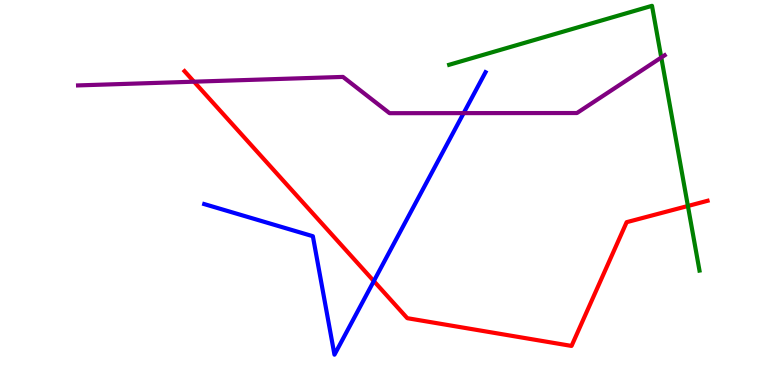[{'lines': ['blue', 'red'], 'intersections': [{'x': 4.82, 'y': 2.7}]}, {'lines': ['green', 'red'], 'intersections': [{'x': 8.88, 'y': 4.65}]}, {'lines': ['purple', 'red'], 'intersections': [{'x': 2.5, 'y': 7.88}]}, {'lines': ['blue', 'green'], 'intersections': []}, {'lines': ['blue', 'purple'], 'intersections': [{'x': 5.98, 'y': 7.06}]}, {'lines': ['green', 'purple'], 'intersections': [{'x': 8.53, 'y': 8.51}]}]